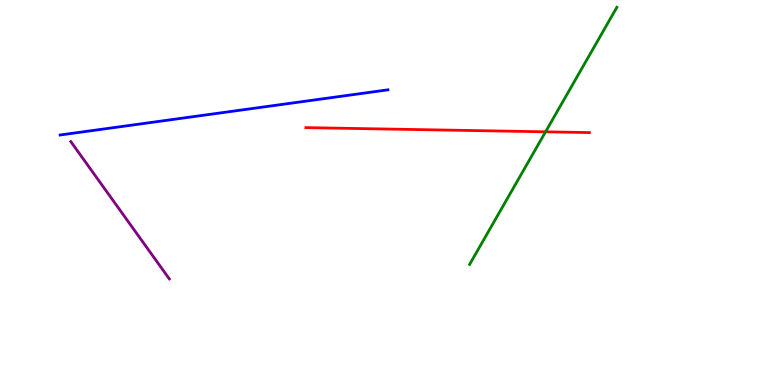[{'lines': ['blue', 'red'], 'intersections': []}, {'lines': ['green', 'red'], 'intersections': [{'x': 7.04, 'y': 6.58}]}, {'lines': ['purple', 'red'], 'intersections': []}, {'lines': ['blue', 'green'], 'intersections': []}, {'lines': ['blue', 'purple'], 'intersections': []}, {'lines': ['green', 'purple'], 'intersections': []}]